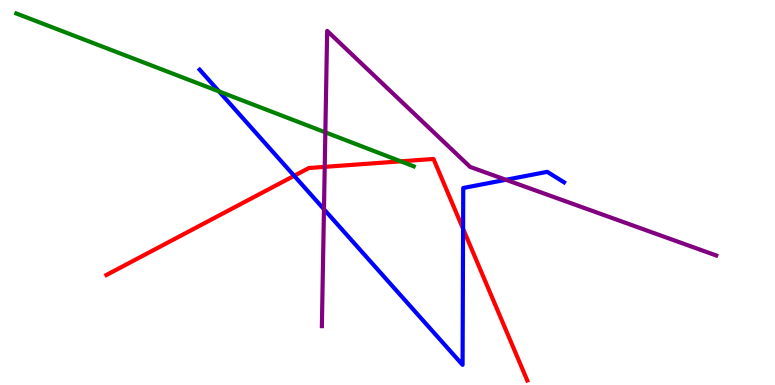[{'lines': ['blue', 'red'], 'intersections': [{'x': 3.8, 'y': 5.43}, {'x': 5.98, 'y': 4.06}]}, {'lines': ['green', 'red'], 'intersections': [{'x': 5.17, 'y': 5.81}]}, {'lines': ['purple', 'red'], 'intersections': [{'x': 4.19, 'y': 5.67}]}, {'lines': ['blue', 'green'], 'intersections': [{'x': 2.83, 'y': 7.63}]}, {'lines': ['blue', 'purple'], 'intersections': [{'x': 4.18, 'y': 4.56}, {'x': 6.53, 'y': 5.33}]}, {'lines': ['green', 'purple'], 'intersections': [{'x': 4.2, 'y': 6.56}]}]